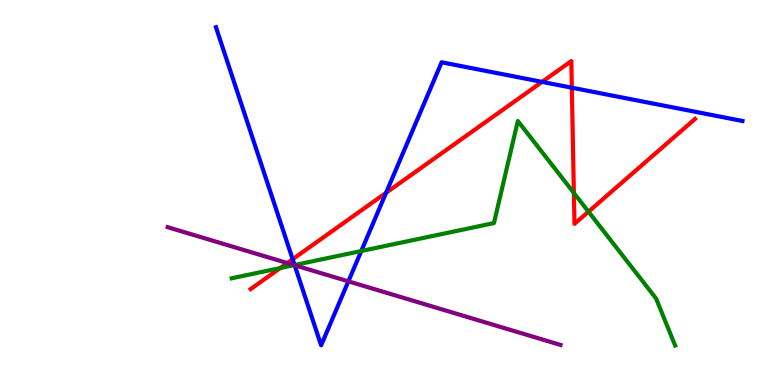[{'lines': ['blue', 'red'], 'intersections': [{'x': 3.78, 'y': 3.27}, {'x': 4.98, 'y': 4.99}, {'x': 6.99, 'y': 7.87}, {'x': 7.38, 'y': 7.72}]}, {'lines': ['green', 'red'], 'intersections': [{'x': 3.62, 'y': 3.04}, {'x': 7.4, 'y': 4.99}, {'x': 7.59, 'y': 4.5}]}, {'lines': ['purple', 'red'], 'intersections': [{'x': 3.71, 'y': 3.17}]}, {'lines': ['blue', 'green'], 'intersections': [{'x': 3.8, 'y': 3.12}, {'x': 4.66, 'y': 3.48}]}, {'lines': ['blue', 'purple'], 'intersections': [{'x': 3.8, 'y': 3.11}, {'x': 4.5, 'y': 2.69}]}, {'lines': ['green', 'purple'], 'intersections': [{'x': 3.8, 'y': 3.11}]}]